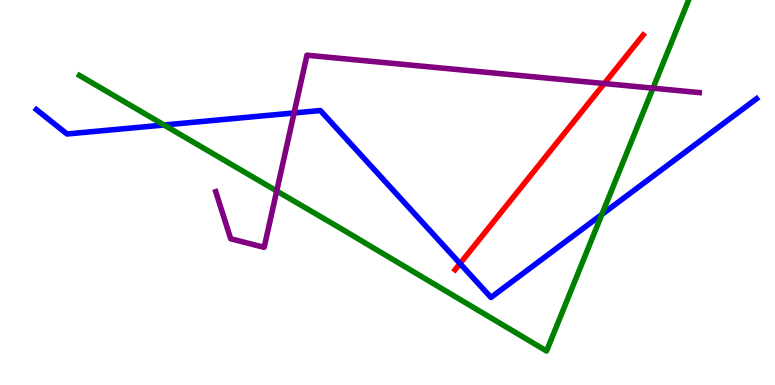[{'lines': ['blue', 'red'], 'intersections': [{'x': 5.94, 'y': 3.15}]}, {'lines': ['green', 'red'], 'intersections': []}, {'lines': ['purple', 'red'], 'intersections': [{'x': 7.8, 'y': 7.83}]}, {'lines': ['blue', 'green'], 'intersections': [{'x': 2.12, 'y': 6.75}, {'x': 7.77, 'y': 4.43}]}, {'lines': ['blue', 'purple'], 'intersections': [{'x': 3.79, 'y': 7.07}]}, {'lines': ['green', 'purple'], 'intersections': [{'x': 3.57, 'y': 5.04}, {'x': 8.43, 'y': 7.71}]}]